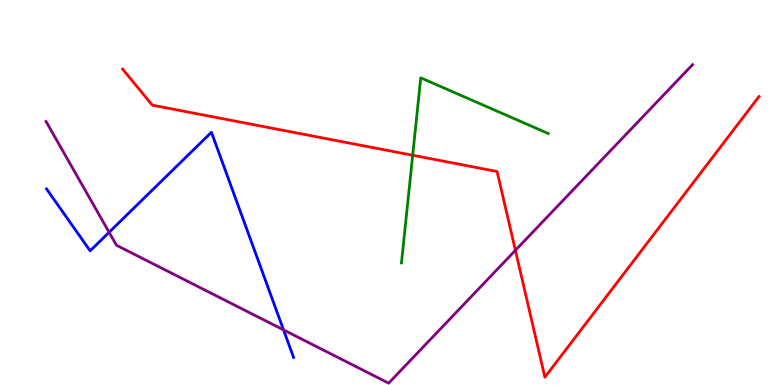[{'lines': ['blue', 'red'], 'intersections': []}, {'lines': ['green', 'red'], 'intersections': [{'x': 5.32, 'y': 5.97}]}, {'lines': ['purple', 'red'], 'intersections': [{'x': 6.65, 'y': 3.5}]}, {'lines': ['blue', 'green'], 'intersections': []}, {'lines': ['blue', 'purple'], 'intersections': [{'x': 1.41, 'y': 3.97}, {'x': 3.66, 'y': 1.43}]}, {'lines': ['green', 'purple'], 'intersections': []}]